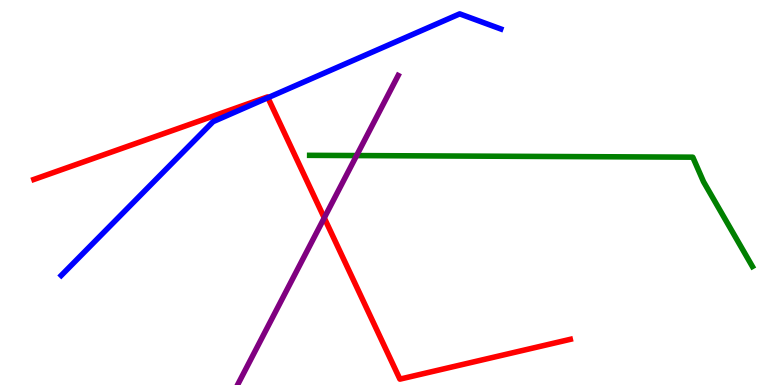[{'lines': ['blue', 'red'], 'intersections': [{'x': 3.46, 'y': 7.46}]}, {'lines': ['green', 'red'], 'intersections': []}, {'lines': ['purple', 'red'], 'intersections': [{'x': 4.18, 'y': 4.34}]}, {'lines': ['blue', 'green'], 'intersections': []}, {'lines': ['blue', 'purple'], 'intersections': []}, {'lines': ['green', 'purple'], 'intersections': [{'x': 4.6, 'y': 5.96}]}]